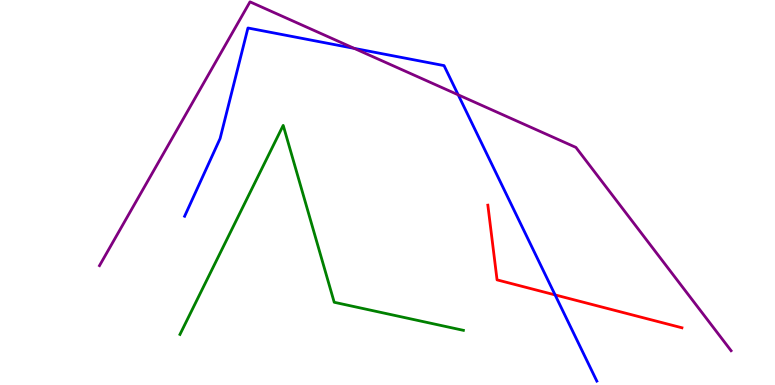[{'lines': ['blue', 'red'], 'intersections': [{'x': 7.16, 'y': 2.34}]}, {'lines': ['green', 'red'], 'intersections': []}, {'lines': ['purple', 'red'], 'intersections': []}, {'lines': ['blue', 'green'], 'intersections': []}, {'lines': ['blue', 'purple'], 'intersections': [{'x': 4.57, 'y': 8.74}, {'x': 5.91, 'y': 7.54}]}, {'lines': ['green', 'purple'], 'intersections': []}]